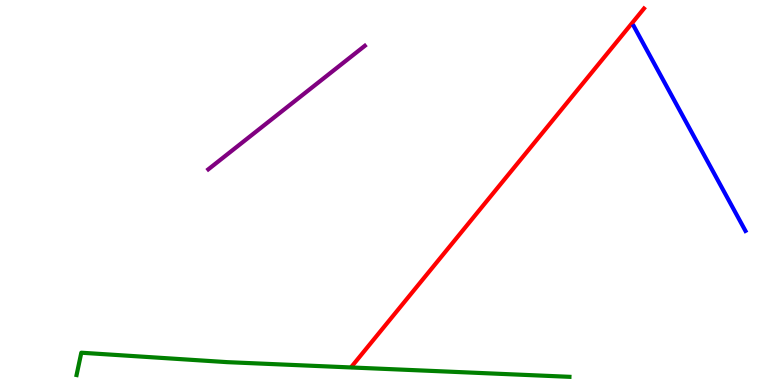[{'lines': ['blue', 'red'], 'intersections': []}, {'lines': ['green', 'red'], 'intersections': []}, {'lines': ['purple', 'red'], 'intersections': []}, {'lines': ['blue', 'green'], 'intersections': []}, {'lines': ['blue', 'purple'], 'intersections': []}, {'lines': ['green', 'purple'], 'intersections': []}]